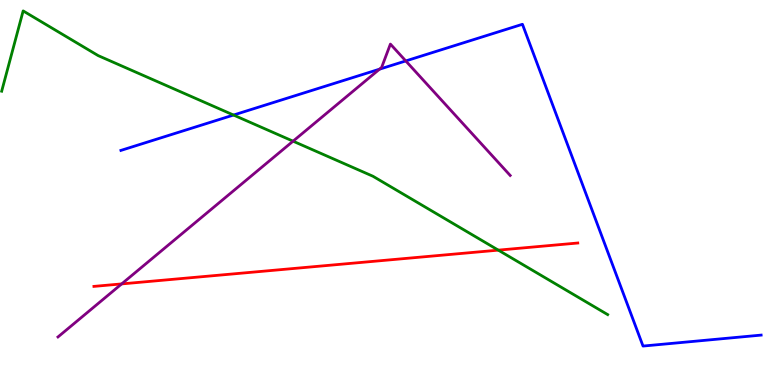[{'lines': ['blue', 'red'], 'intersections': []}, {'lines': ['green', 'red'], 'intersections': [{'x': 6.43, 'y': 3.5}]}, {'lines': ['purple', 'red'], 'intersections': [{'x': 1.57, 'y': 2.63}]}, {'lines': ['blue', 'green'], 'intersections': [{'x': 3.01, 'y': 7.01}]}, {'lines': ['blue', 'purple'], 'intersections': [{'x': 4.9, 'y': 8.2}, {'x': 5.24, 'y': 8.42}]}, {'lines': ['green', 'purple'], 'intersections': [{'x': 3.78, 'y': 6.33}]}]